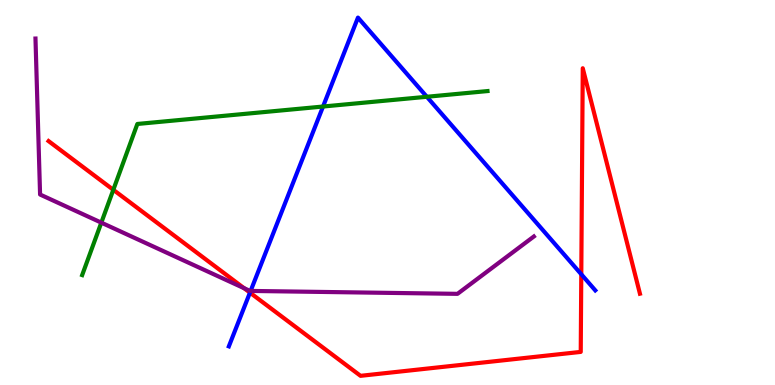[{'lines': ['blue', 'red'], 'intersections': [{'x': 3.23, 'y': 2.4}, {'x': 7.5, 'y': 2.88}]}, {'lines': ['green', 'red'], 'intersections': [{'x': 1.46, 'y': 5.07}]}, {'lines': ['purple', 'red'], 'intersections': [{'x': 3.15, 'y': 2.52}]}, {'lines': ['blue', 'green'], 'intersections': [{'x': 4.17, 'y': 7.23}, {'x': 5.51, 'y': 7.49}]}, {'lines': ['blue', 'purple'], 'intersections': [{'x': 3.23, 'y': 2.44}]}, {'lines': ['green', 'purple'], 'intersections': [{'x': 1.31, 'y': 4.22}]}]